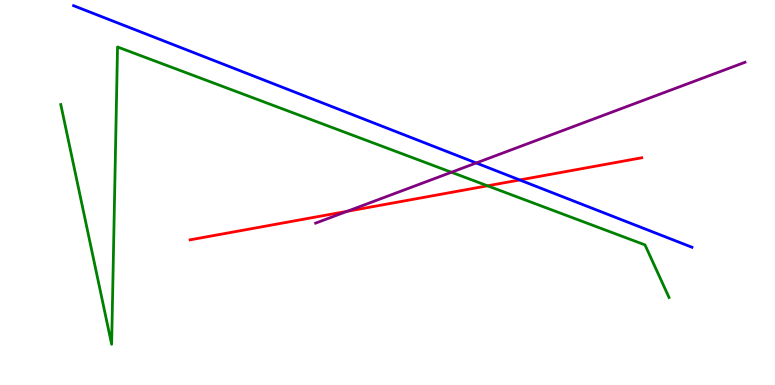[{'lines': ['blue', 'red'], 'intersections': [{'x': 6.71, 'y': 5.33}]}, {'lines': ['green', 'red'], 'intersections': [{'x': 6.29, 'y': 5.17}]}, {'lines': ['purple', 'red'], 'intersections': [{'x': 4.48, 'y': 4.51}]}, {'lines': ['blue', 'green'], 'intersections': []}, {'lines': ['blue', 'purple'], 'intersections': [{'x': 6.14, 'y': 5.77}]}, {'lines': ['green', 'purple'], 'intersections': [{'x': 5.82, 'y': 5.53}]}]